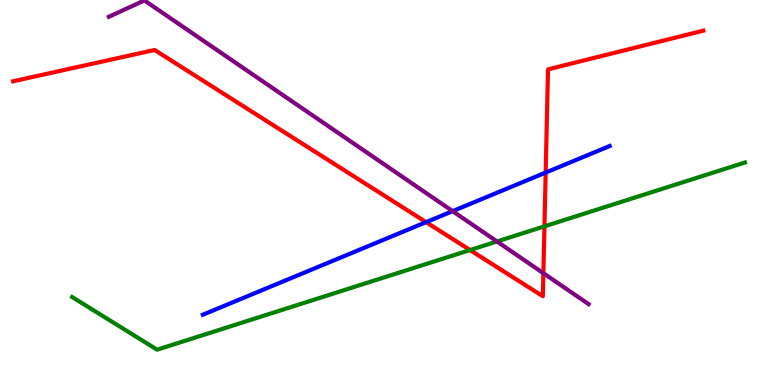[{'lines': ['blue', 'red'], 'intersections': [{'x': 5.5, 'y': 4.23}, {'x': 7.04, 'y': 5.52}]}, {'lines': ['green', 'red'], 'intersections': [{'x': 6.07, 'y': 3.51}, {'x': 7.03, 'y': 4.12}]}, {'lines': ['purple', 'red'], 'intersections': [{'x': 7.01, 'y': 2.9}]}, {'lines': ['blue', 'green'], 'intersections': []}, {'lines': ['blue', 'purple'], 'intersections': [{'x': 5.84, 'y': 4.52}]}, {'lines': ['green', 'purple'], 'intersections': [{'x': 6.41, 'y': 3.73}]}]